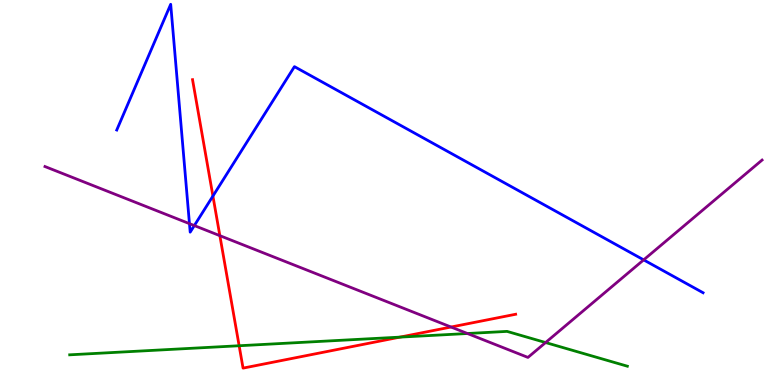[{'lines': ['blue', 'red'], 'intersections': [{'x': 2.75, 'y': 4.91}]}, {'lines': ['green', 'red'], 'intersections': [{'x': 3.09, 'y': 1.02}, {'x': 5.16, 'y': 1.24}]}, {'lines': ['purple', 'red'], 'intersections': [{'x': 2.84, 'y': 3.88}, {'x': 5.82, 'y': 1.51}]}, {'lines': ['blue', 'green'], 'intersections': []}, {'lines': ['blue', 'purple'], 'intersections': [{'x': 2.44, 'y': 4.19}, {'x': 2.51, 'y': 4.14}, {'x': 8.31, 'y': 3.25}]}, {'lines': ['green', 'purple'], 'intersections': [{'x': 6.03, 'y': 1.34}, {'x': 7.04, 'y': 1.1}]}]